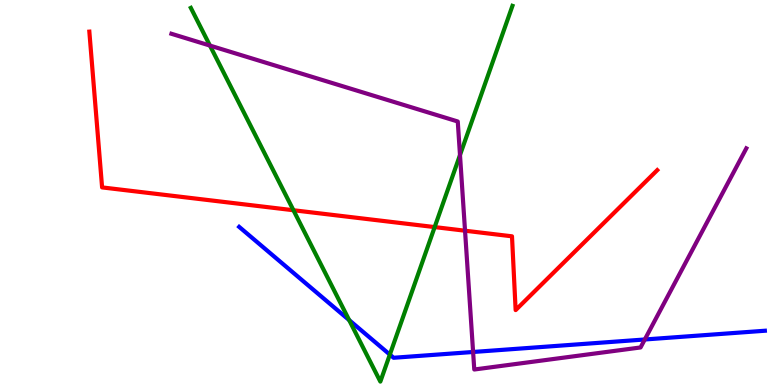[{'lines': ['blue', 'red'], 'intersections': []}, {'lines': ['green', 'red'], 'intersections': [{'x': 3.79, 'y': 4.54}, {'x': 5.61, 'y': 4.1}]}, {'lines': ['purple', 'red'], 'intersections': [{'x': 6.0, 'y': 4.01}]}, {'lines': ['blue', 'green'], 'intersections': [{'x': 4.51, 'y': 1.69}, {'x': 5.03, 'y': 0.79}]}, {'lines': ['blue', 'purple'], 'intersections': [{'x': 6.1, 'y': 0.858}, {'x': 8.32, 'y': 1.18}]}, {'lines': ['green', 'purple'], 'intersections': [{'x': 2.71, 'y': 8.82}, {'x': 5.94, 'y': 5.97}]}]